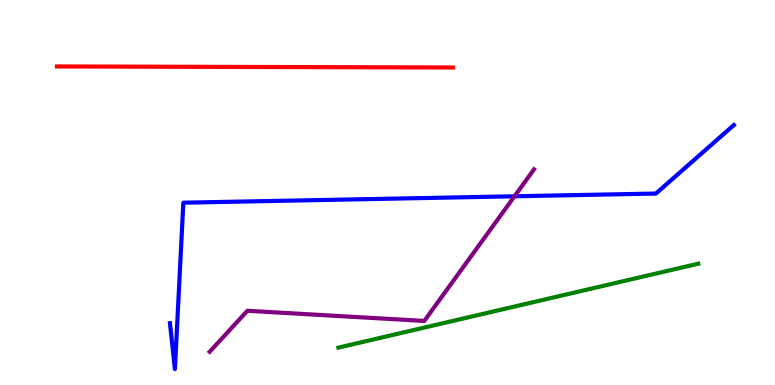[{'lines': ['blue', 'red'], 'intersections': []}, {'lines': ['green', 'red'], 'intersections': []}, {'lines': ['purple', 'red'], 'intersections': []}, {'lines': ['blue', 'green'], 'intersections': []}, {'lines': ['blue', 'purple'], 'intersections': [{'x': 6.64, 'y': 4.9}]}, {'lines': ['green', 'purple'], 'intersections': []}]